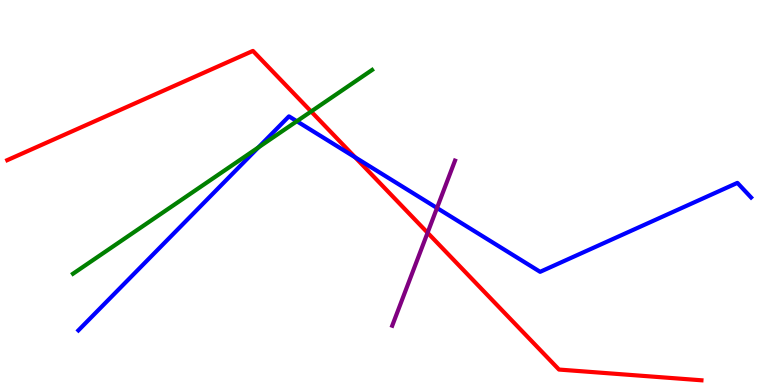[{'lines': ['blue', 'red'], 'intersections': [{'x': 4.58, 'y': 5.91}]}, {'lines': ['green', 'red'], 'intersections': [{'x': 4.01, 'y': 7.1}]}, {'lines': ['purple', 'red'], 'intersections': [{'x': 5.52, 'y': 3.95}]}, {'lines': ['blue', 'green'], 'intersections': [{'x': 3.33, 'y': 6.17}, {'x': 3.83, 'y': 6.85}]}, {'lines': ['blue', 'purple'], 'intersections': [{'x': 5.64, 'y': 4.6}]}, {'lines': ['green', 'purple'], 'intersections': []}]